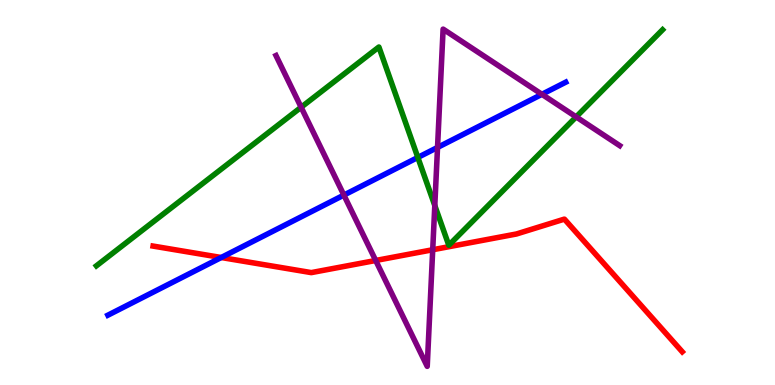[{'lines': ['blue', 'red'], 'intersections': [{'x': 2.85, 'y': 3.31}]}, {'lines': ['green', 'red'], 'intersections': []}, {'lines': ['purple', 'red'], 'intersections': [{'x': 4.85, 'y': 3.23}, {'x': 5.58, 'y': 3.51}]}, {'lines': ['blue', 'green'], 'intersections': [{'x': 5.39, 'y': 5.91}]}, {'lines': ['blue', 'purple'], 'intersections': [{'x': 4.44, 'y': 4.93}, {'x': 5.65, 'y': 6.17}, {'x': 6.99, 'y': 7.55}]}, {'lines': ['green', 'purple'], 'intersections': [{'x': 3.89, 'y': 7.21}, {'x': 5.61, 'y': 4.66}, {'x': 7.43, 'y': 6.96}]}]